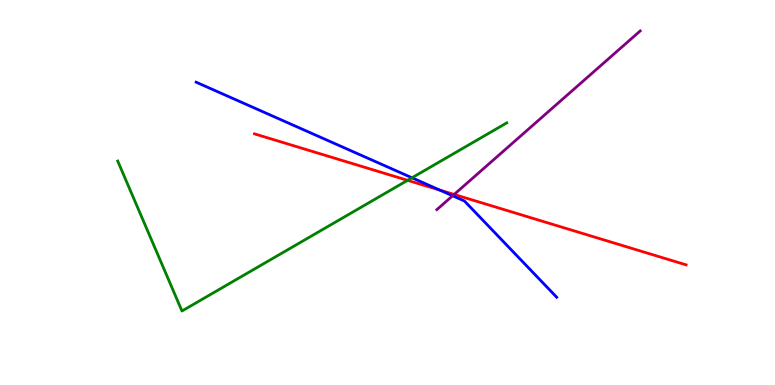[{'lines': ['blue', 'red'], 'intersections': [{'x': 5.68, 'y': 5.06}]}, {'lines': ['green', 'red'], 'intersections': [{'x': 5.26, 'y': 5.32}]}, {'lines': ['purple', 'red'], 'intersections': [{'x': 5.86, 'y': 4.95}]}, {'lines': ['blue', 'green'], 'intersections': [{'x': 5.32, 'y': 5.38}]}, {'lines': ['blue', 'purple'], 'intersections': [{'x': 5.84, 'y': 4.92}]}, {'lines': ['green', 'purple'], 'intersections': []}]